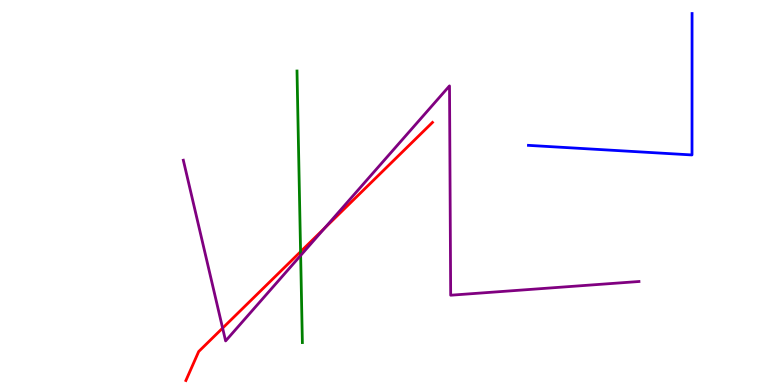[{'lines': ['blue', 'red'], 'intersections': []}, {'lines': ['green', 'red'], 'intersections': [{'x': 3.88, 'y': 3.46}]}, {'lines': ['purple', 'red'], 'intersections': [{'x': 2.87, 'y': 1.48}, {'x': 4.19, 'y': 4.08}]}, {'lines': ['blue', 'green'], 'intersections': []}, {'lines': ['blue', 'purple'], 'intersections': []}, {'lines': ['green', 'purple'], 'intersections': [{'x': 3.88, 'y': 3.36}]}]